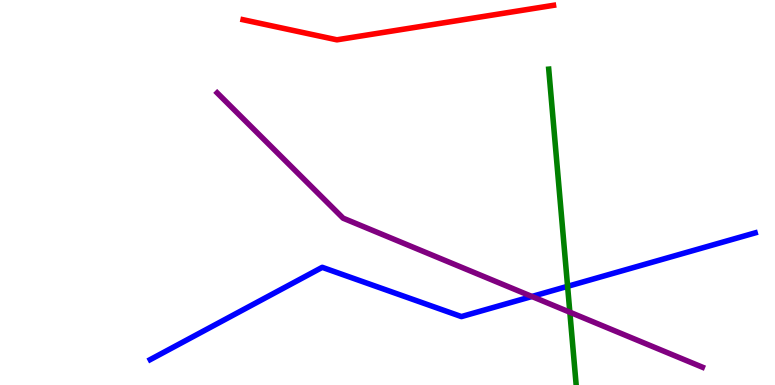[{'lines': ['blue', 'red'], 'intersections': []}, {'lines': ['green', 'red'], 'intersections': []}, {'lines': ['purple', 'red'], 'intersections': []}, {'lines': ['blue', 'green'], 'intersections': [{'x': 7.32, 'y': 2.56}]}, {'lines': ['blue', 'purple'], 'intersections': [{'x': 6.86, 'y': 2.3}]}, {'lines': ['green', 'purple'], 'intersections': [{'x': 7.35, 'y': 1.89}]}]